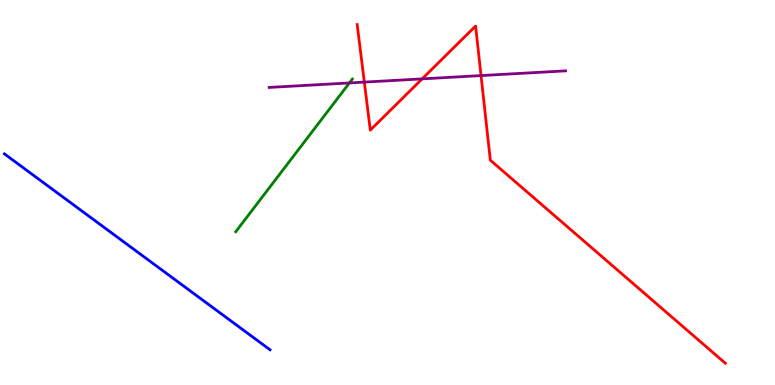[{'lines': ['blue', 'red'], 'intersections': []}, {'lines': ['green', 'red'], 'intersections': []}, {'lines': ['purple', 'red'], 'intersections': [{'x': 4.7, 'y': 7.87}, {'x': 5.45, 'y': 7.95}, {'x': 6.21, 'y': 8.04}]}, {'lines': ['blue', 'green'], 'intersections': []}, {'lines': ['blue', 'purple'], 'intersections': []}, {'lines': ['green', 'purple'], 'intersections': [{'x': 4.51, 'y': 7.85}]}]